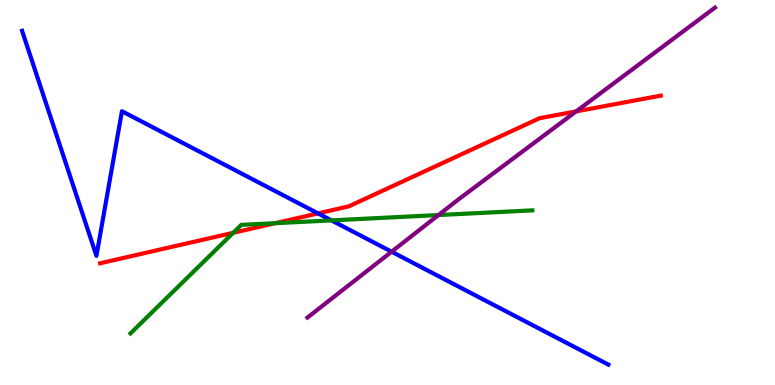[{'lines': ['blue', 'red'], 'intersections': [{'x': 4.1, 'y': 4.46}]}, {'lines': ['green', 'red'], 'intersections': [{'x': 3.01, 'y': 3.95}, {'x': 3.55, 'y': 4.2}]}, {'lines': ['purple', 'red'], 'intersections': [{'x': 7.43, 'y': 7.11}]}, {'lines': ['blue', 'green'], 'intersections': [{'x': 4.28, 'y': 4.28}]}, {'lines': ['blue', 'purple'], 'intersections': [{'x': 5.05, 'y': 3.46}]}, {'lines': ['green', 'purple'], 'intersections': [{'x': 5.66, 'y': 4.41}]}]